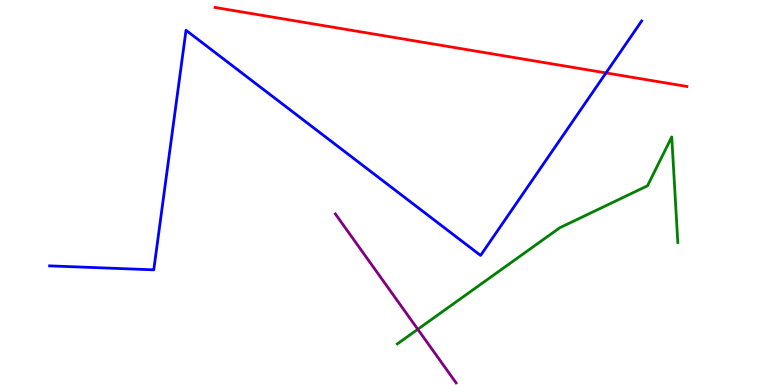[{'lines': ['blue', 'red'], 'intersections': [{'x': 7.82, 'y': 8.11}]}, {'lines': ['green', 'red'], 'intersections': []}, {'lines': ['purple', 'red'], 'intersections': []}, {'lines': ['blue', 'green'], 'intersections': []}, {'lines': ['blue', 'purple'], 'intersections': []}, {'lines': ['green', 'purple'], 'intersections': [{'x': 5.39, 'y': 1.45}]}]